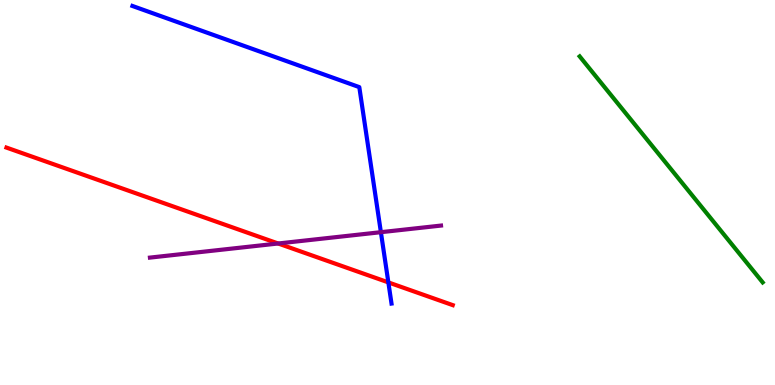[{'lines': ['blue', 'red'], 'intersections': [{'x': 5.01, 'y': 2.66}]}, {'lines': ['green', 'red'], 'intersections': []}, {'lines': ['purple', 'red'], 'intersections': [{'x': 3.59, 'y': 3.68}]}, {'lines': ['blue', 'green'], 'intersections': []}, {'lines': ['blue', 'purple'], 'intersections': [{'x': 4.91, 'y': 3.97}]}, {'lines': ['green', 'purple'], 'intersections': []}]